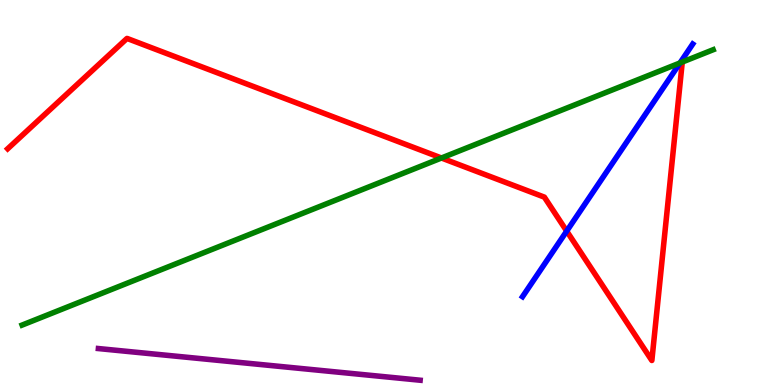[{'lines': ['blue', 'red'], 'intersections': [{'x': 7.31, 'y': 4.0}]}, {'lines': ['green', 'red'], 'intersections': [{'x': 5.7, 'y': 5.9}]}, {'lines': ['purple', 'red'], 'intersections': []}, {'lines': ['blue', 'green'], 'intersections': [{'x': 8.77, 'y': 8.36}]}, {'lines': ['blue', 'purple'], 'intersections': []}, {'lines': ['green', 'purple'], 'intersections': []}]